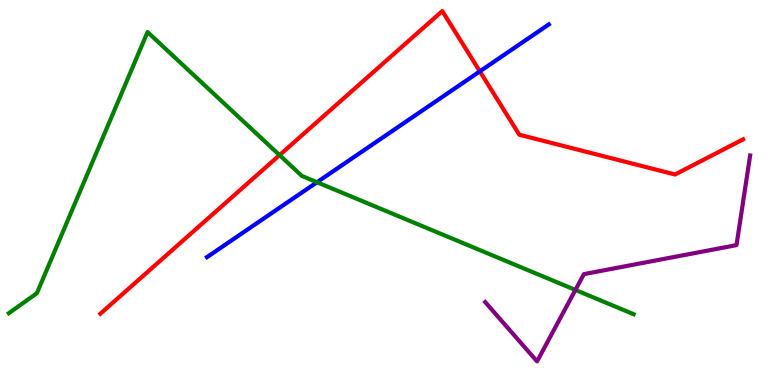[{'lines': ['blue', 'red'], 'intersections': [{'x': 6.19, 'y': 8.15}]}, {'lines': ['green', 'red'], 'intersections': [{'x': 3.61, 'y': 5.97}]}, {'lines': ['purple', 'red'], 'intersections': []}, {'lines': ['blue', 'green'], 'intersections': [{'x': 4.09, 'y': 5.27}]}, {'lines': ['blue', 'purple'], 'intersections': []}, {'lines': ['green', 'purple'], 'intersections': [{'x': 7.42, 'y': 2.47}]}]